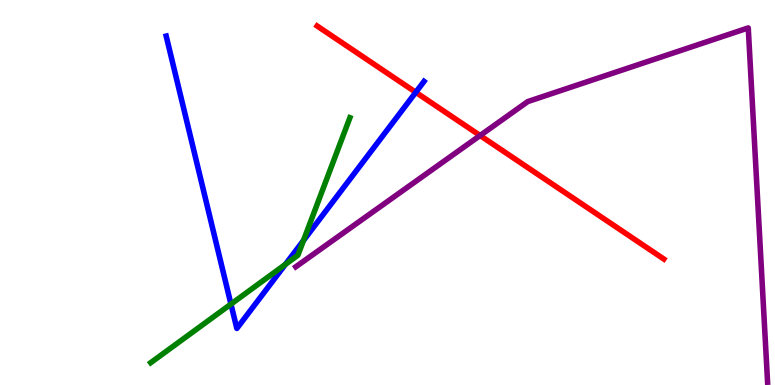[{'lines': ['blue', 'red'], 'intersections': [{'x': 5.36, 'y': 7.6}]}, {'lines': ['green', 'red'], 'intersections': []}, {'lines': ['purple', 'red'], 'intersections': [{'x': 6.19, 'y': 6.48}]}, {'lines': ['blue', 'green'], 'intersections': [{'x': 2.98, 'y': 2.1}, {'x': 3.68, 'y': 3.13}, {'x': 3.92, 'y': 3.75}]}, {'lines': ['blue', 'purple'], 'intersections': []}, {'lines': ['green', 'purple'], 'intersections': []}]